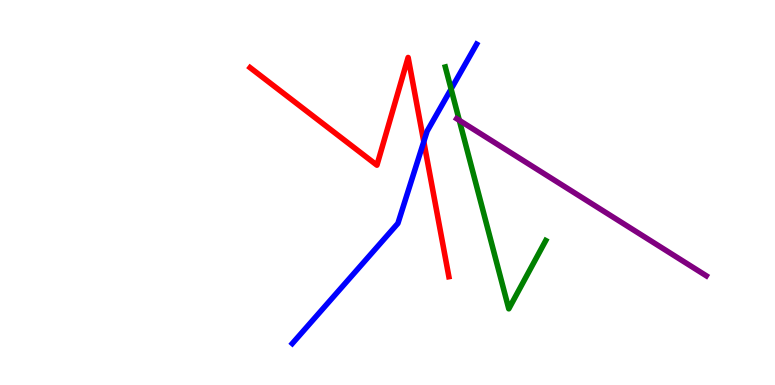[{'lines': ['blue', 'red'], 'intersections': [{'x': 5.47, 'y': 6.32}]}, {'lines': ['green', 'red'], 'intersections': []}, {'lines': ['purple', 'red'], 'intersections': []}, {'lines': ['blue', 'green'], 'intersections': [{'x': 5.82, 'y': 7.69}]}, {'lines': ['blue', 'purple'], 'intersections': []}, {'lines': ['green', 'purple'], 'intersections': [{'x': 5.93, 'y': 6.87}]}]